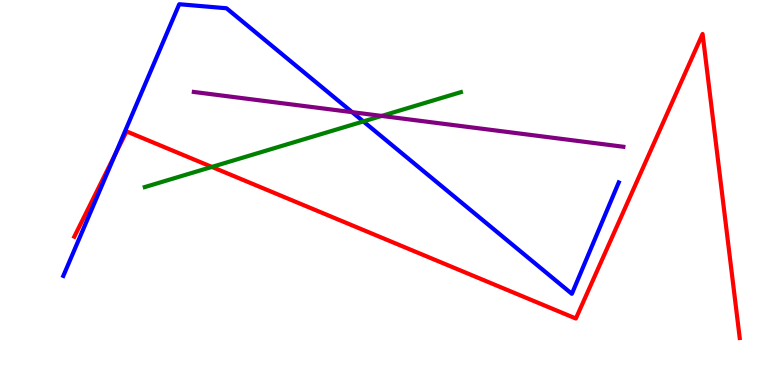[{'lines': ['blue', 'red'], 'intersections': [{'x': 1.49, 'y': 5.99}]}, {'lines': ['green', 'red'], 'intersections': [{'x': 2.73, 'y': 5.66}]}, {'lines': ['purple', 'red'], 'intersections': []}, {'lines': ['blue', 'green'], 'intersections': [{'x': 4.69, 'y': 6.85}]}, {'lines': ['blue', 'purple'], 'intersections': [{'x': 4.54, 'y': 7.09}]}, {'lines': ['green', 'purple'], 'intersections': [{'x': 4.93, 'y': 6.99}]}]